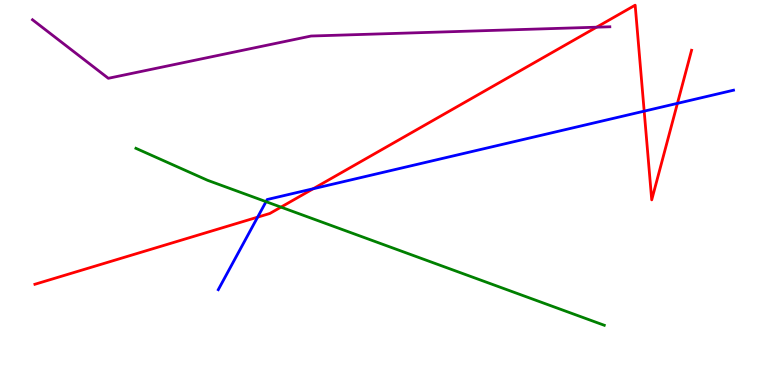[{'lines': ['blue', 'red'], 'intersections': [{'x': 3.32, 'y': 4.36}, {'x': 4.04, 'y': 5.1}, {'x': 8.31, 'y': 7.11}, {'x': 8.74, 'y': 7.32}]}, {'lines': ['green', 'red'], 'intersections': [{'x': 3.63, 'y': 4.62}]}, {'lines': ['purple', 'red'], 'intersections': [{'x': 7.7, 'y': 9.29}]}, {'lines': ['blue', 'green'], 'intersections': [{'x': 3.43, 'y': 4.76}]}, {'lines': ['blue', 'purple'], 'intersections': []}, {'lines': ['green', 'purple'], 'intersections': []}]